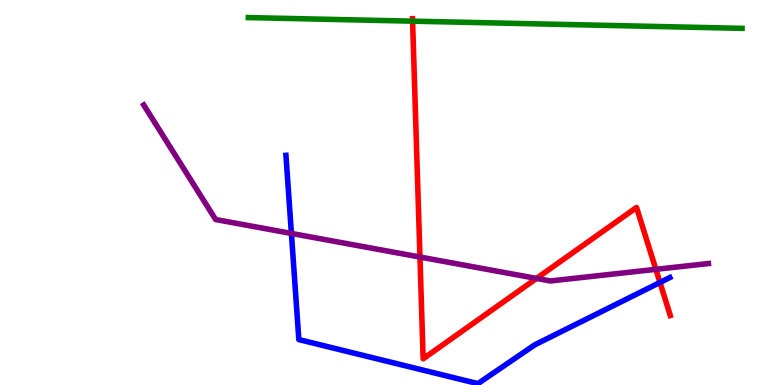[{'lines': ['blue', 'red'], 'intersections': [{'x': 8.52, 'y': 2.66}]}, {'lines': ['green', 'red'], 'intersections': [{'x': 5.32, 'y': 9.45}]}, {'lines': ['purple', 'red'], 'intersections': [{'x': 5.42, 'y': 3.32}, {'x': 6.92, 'y': 2.77}, {'x': 8.46, 'y': 3.0}]}, {'lines': ['blue', 'green'], 'intersections': []}, {'lines': ['blue', 'purple'], 'intersections': [{'x': 3.76, 'y': 3.94}]}, {'lines': ['green', 'purple'], 'intersections': []}]